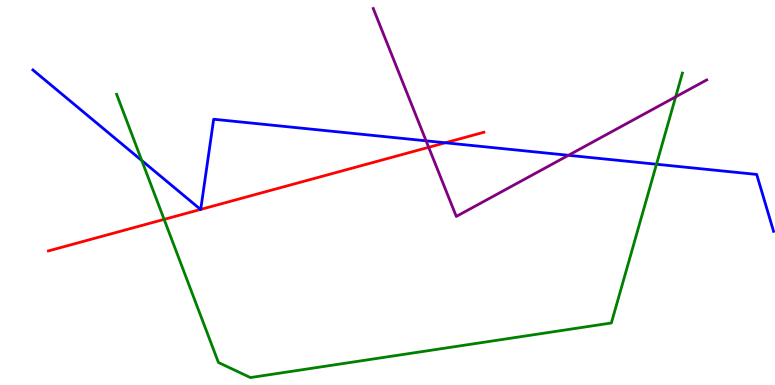[{'lines': ['blue', 'red'], 'intersections': [{'x': 2.59, 'y': 4.56}, {'x': 2.59, 'y': 4.56}, {'x': 5.75, 'y': 6.29}]}, {'lines': ['green', 'red'], 'intersections': [{'x': 2.12, 'y': 4.3}]}, {'lines': ['purple', 'red'], 'intersections': [{'x': 5.53, 'y': 6.17}]}, {'lines': ['blue', 'green'], 'intersections': [{'x': 1.83, 'y': 5.83}, {'x': 8.47, 'y': 5.73}]}, {'lines': ['blue', 'purple'], 'intersections': [{'x': 5.5, 'y': 6.34}, {'x': 7.33, 'y': 5.97}]}, {'lines': ['green', 'purple'], 'intersections': [{'x': 8.72, 'y': 7.48}]}]